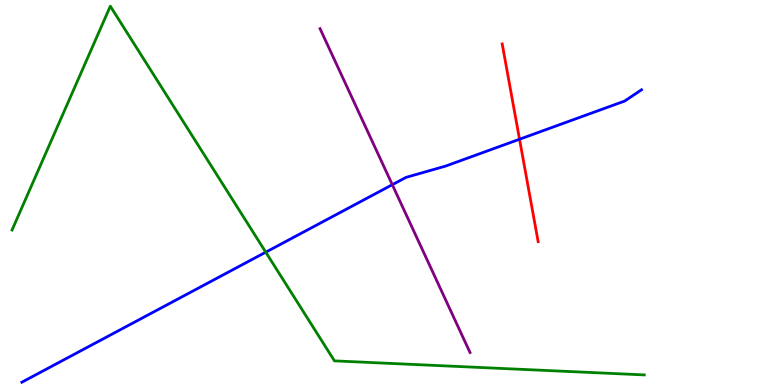[{'lines': ['blue', 'red'], 'intersections': [{'x': 6.7, 'y': 6.38}]}, {'lines': ['green', 'red'], 'intersections': []}, {'lines': ['purple', 'red'], 'intersections': []}, {'lines': ['blue', 'green'], 'intersections': [{'x': 3.43, 'y': 3.45}]}, {'lines': ['blue', 'purple'], 'intersections': [{'x': 5.06, 'y': 5.2}]}, {'lines': ['green', 'purple'], 'intersections': []}]